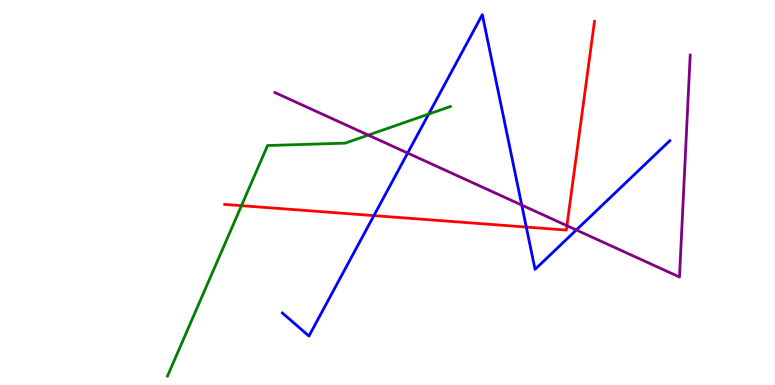[{'lines': ['blue', 'red'], 'intersections': [{'x': 4.82, 'y': 4.4}, {'x': 6.79, 'y': 4.1}]}, {'lines': ['green', 'red'], 'intersections': [{'x': 3.12, 'y': 4.66}]}, {'lines': ['purple', 'red'], 'intersections': [{'x': 7.31, 'y': 4.14}]}, {'lines': ['blue', 'green'], 'intersections': [{'x': 5.53, 'y': 7.04}]}, {'lines': ['blue', 'purple'], 'intersections': [{'x': 5.26, 'y': 6.02}, {'x': 6.73, 'y': 4.67}, {'x': 7.44, 'y': 4.03}]}, {'lines': ['green', 'purple'], 'intersections': [{'x': 4.75, 'y': 6.49}]}]